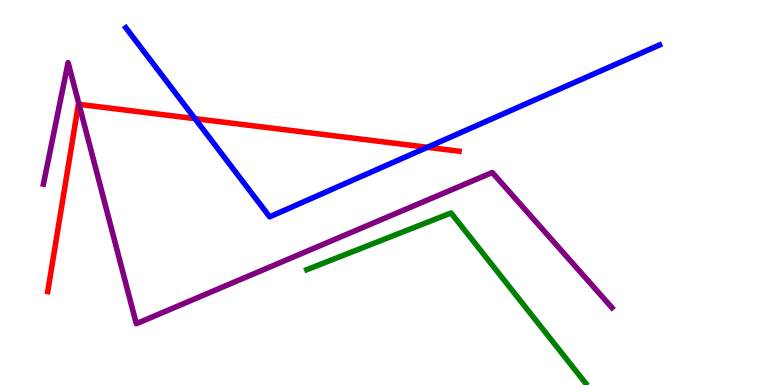[{'lines': ['blue', 'red'], 'intersections': [{'x': 2.52, 'y': 6.92}, {'x': 5.51, 'y': 6.17}]}, {'lines': ['green', 'red'], 'intersections': []}, {'lines': ['purple', 'red'], 'intersections': [{'x': 1.02, 'y': 7.29}]}, {'lines': ['blue', 'green'], 'intersections': []}, {'lines': ['blue', 'purple'], 'intersections': []}, {'lines': ['green', 'purple'], 'intersections': []}]